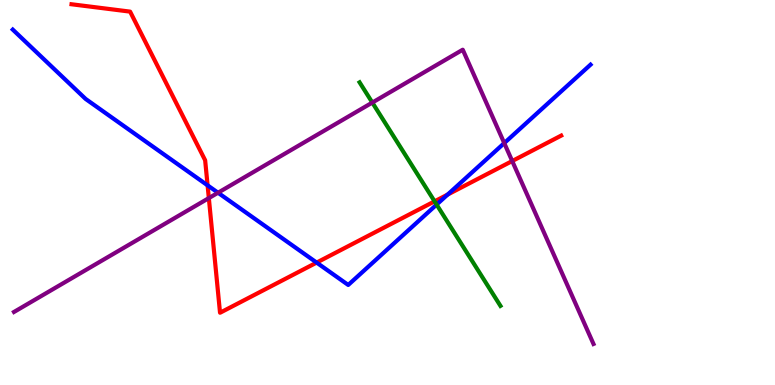[{'lines': ['blue', 'red'], 'intersections': [{'x': 2.68, 'y': 5.19}, {'x': 4.09, 'y': 3.18}, {'x': 5.78, 'y': 4.95}]}, {'lines': ['green', 'red'], 'intersections': [{'x': 5.61, 'y': 4.77}]}, {'lines': ['purple', 'red'], 'intersections': [{'x': 2.69, 'y': 4.85}, {'x': 6.61, 'y': 5.82}]}, {'lines': ['blue', 'green'], 'intersections': [{'x': 5.63, 'y': 4.69}]}, {'lines': ['blue', 'purple'], 'intersections': [{'x': 2.81, 'y': 4.99}, {'x': 6.51, 'y': 6.28}]}, {'lines': ['green', 'purple'], 'intersections': [{'x': 4.8, 'y': 7.34}]}]